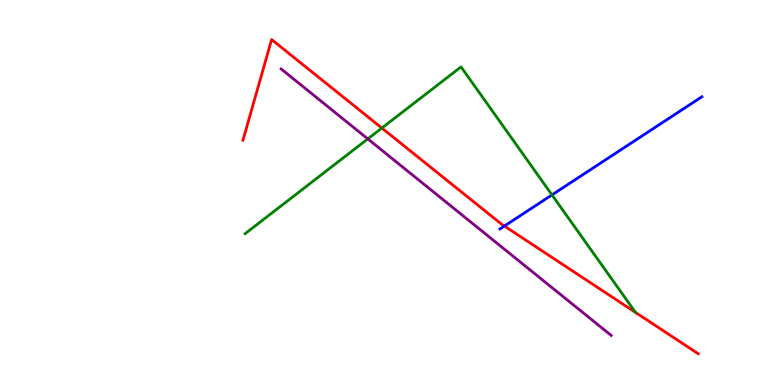[{'lines': ['blue', 'red'], 'intersections': [{'x': 6.51, 'y': 4.13}]}, {'lines': ['green', 'red'], 'intersections': [{'x': 4.93, 'y': 6.67}, {'x': 8.2, 'y': 1.89}]}, {'lines': ['purple', 'red'], 'intersections': []}, {'lines': ['blue', 'green'], 'intersections': [{'x': 7.12, 'y': 4.94}]}, {'lines': ['blue', 'purple'], 'intersections': []}, {'lines': ['green', 'purple'], 'intersections': [{'x': 4.75, 'y': 6.39}]}]